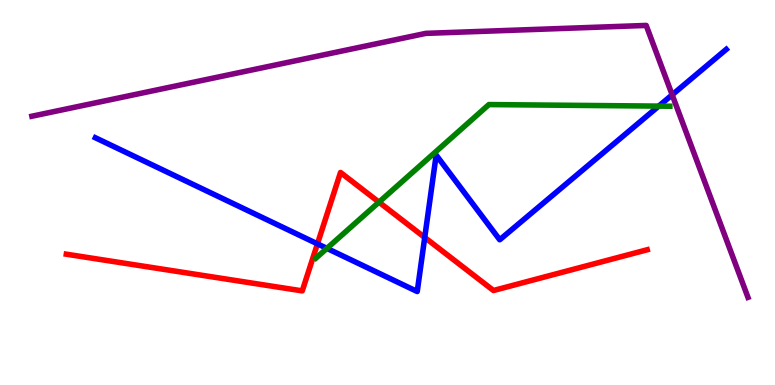[{'lines': ['blue', 'red'], 'intersections': [{'x': 4.1, 'y': 3.67}, {'x': 5.48, 'y': 3.83}]}, {'lines': ['green', 'red'], 'intersections': [{'x': 4.89, 'y': 4.75}]}, {'lines': ['purple', 'red'], 'intersections': []}, {'lines': ['blue', 'green'], 'intersections': [{'x': 4.22, 'y': 3.55}, {'x': 8.5, 'y': 7.24}]}, {'lines': ['blue', 'purple'], 'intersections': [{'x': 8.67, 'y': 7.54}]}, {'lines': ['green', 'purple'], 'intersections': []}]